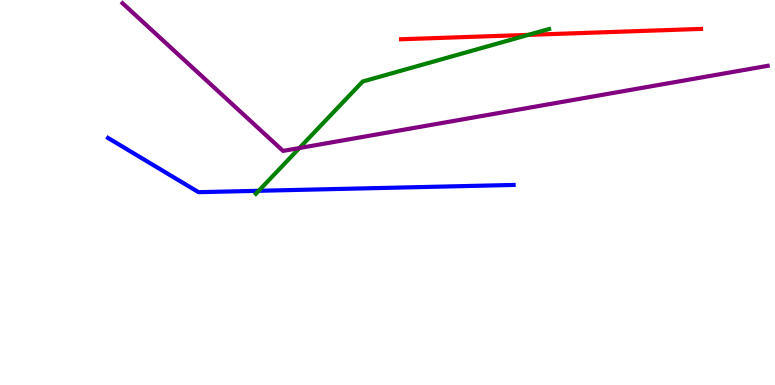[{'lines': ['blue', 'red'], 'intersections': []}, {'lines': ['green', 'red'], 'intersections': [{'x': 6.82, 'y': 9.09}]}, {'lines': ['purple', 'red'], 'intersections': []}, {'lines': ['blue', 'green'], 'intersections': [{'x': 3.34, 'y': 5.04}]}, {'lines': ['blue', 'purple'], 'intersections': []}, {'lines': ['green', 'purple'], 'intersections': [{'x': 3.86, 'y': 6.16}]}]